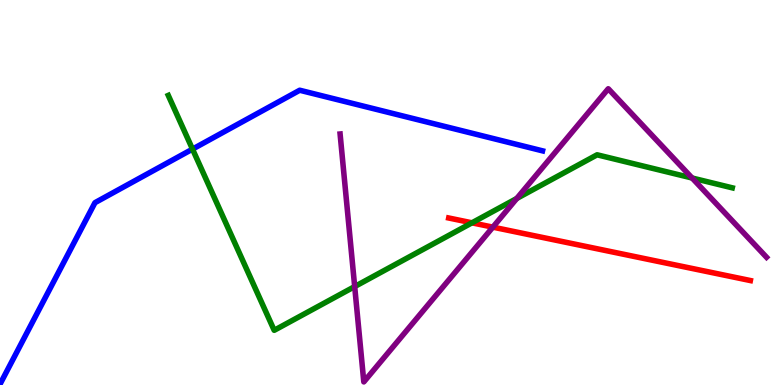[{'lines': ['blue', 'red'], 'intersections': []}, {'lines': ['green', 'red'], 'intersections': [{'x': 6.09, 'y': 4.21}]}, {'lines': ['purple', 'red'], 'intersections': [{'x': 6.36, 'y': 4.1}]}, {'lines': ['blue', 'green'], 'intersections': [{'x': 2.48, 'y': 6.13}]}, {'lines': ['blue', 'purple'], 'intersections': []}, {'lines': ['green', 'purple'], 'intersections': [{'x': 4.58, 'y': 2.56}, {'x': 6.67, 'y': 4.85}, {'x': 8.93, 'y': 5.38}]}]